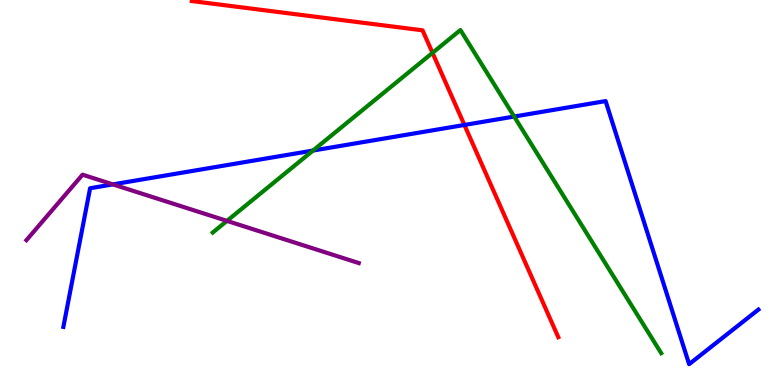[{'lines': ['blue', 'red'], 'intersections': [{'x': 5.99, 'y': 6.75}]}, {'lines': ['green', 'red'], 'intersections': [{'x': 5.58, 'y': 8.63}]}, {'lines': ['purple', 'red'], 'intersections': []}, {'lines': ['blue', 'green'], 'intersections': [{'x': 4.04, 'y': 6.09}, {'x': 6.63, 'y': 6.97}]}, {'lines': ['blue', 'purple'], 'intersections': [{'x': 1.46, 'y': 5.21}]}, {'lines': ['green', 'purple'], 'intersections': [{'x': 2.93, 'y': 4.26}]}]